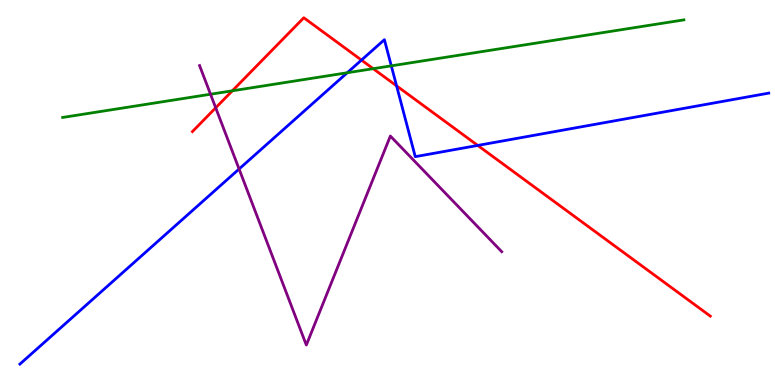[{'lines': ['blue', 'red'], 'intersections': [{'x': 4.66, 'y': 8.44}, {'x': 5.12, 'y': 7.77}, {'x': 6.16, 'y': 6.22}]}, {'lines': ['green', 'red'], 'intersections': [{'x': 3.0, 'y': 7.64}, {'x': 4.82, 'y': 8.22}]}, {'lines': ['purple', 'red'], 'intersections': [{'x': 2.78, 'y': 7.2}]}, {'lines': ['blue', 'green'], 'intersections': [{'x': 4.48, 'y': 8.11}, {'x': 5.05, 'y': 8.29}]}, {'lines': ['blue', 'purple'], 'intersections': [{'x': 3.08, 'y': 5.61}]}, {'lines': ['green', 'purple'], 'intersections': [{'x': 2.72, 'y': 7.55}]}]